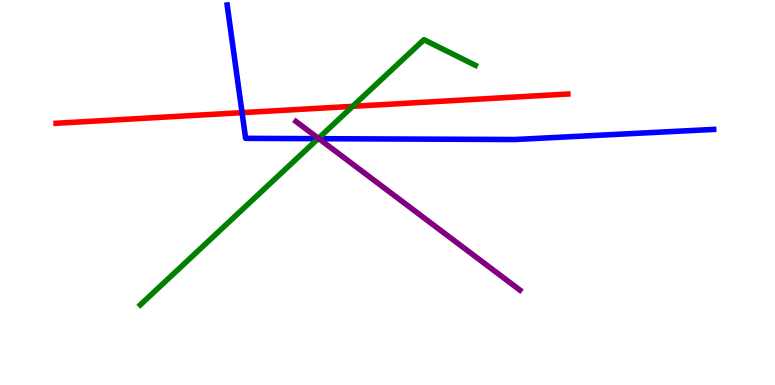[{'lines': ['blue', 'red'], 'intersections': [{'x': 3.12, 'y': 7.07}]}, {'lines': ['green', 'red'], 'intersections': [{'x': 4.55, 'y': 7.24}]}, {'lines': ['purple', 'red'], 'intersections': []}, {'lines': ['blue', 'green'], 'intersections': [{'x': 4.1, 'y': 6.4}]}, {'lines': ['blue', 'purple'], 'intersections': [{'x': 4.11, 'y': 6.4}]}, {'lines': ['green', 'purple'], 'intersections': [{'x': 4.11, 'y': 6.41}]}]